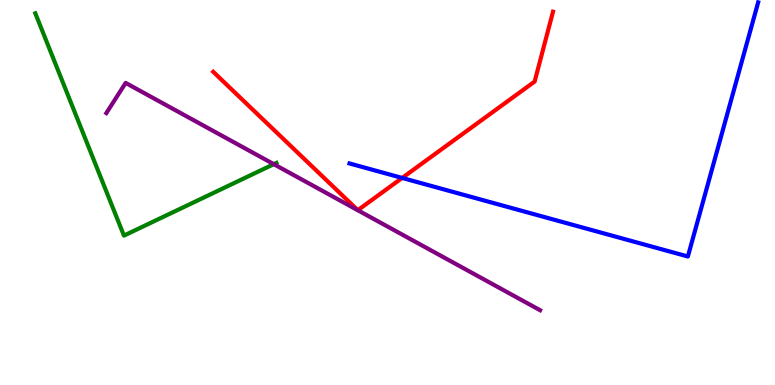[{'lines': ['blue', 'red'], 'intersections': [{'x': 5.19, 'y': 5.38}]}, {'lines': ['green', 'red'], 'intersections': []}, {'lines': ['purple', 'red'], 'intersections': []}, {'lines': ['blue', 'green'], 'intersections': []}, {'lines': ['blue', 'purple'], 'intersections': []}, {'lines': ['green', 'purple'], 'intersections': [{'x': 3.53, 'y': 5.74}]}]